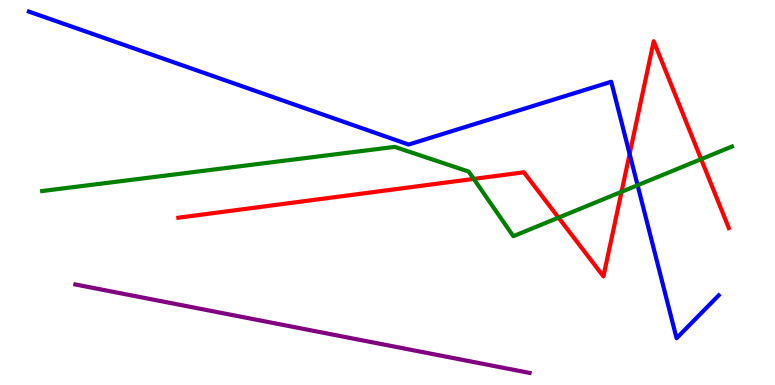[{'lines': ['blue', 'red'], 'intersections': [{'x': 8.12, 'y': 6.0}]}, {'lines': ['green', 'red'], 'intersections': [{'x': 6.11, 'y': 5.35}, {'x': 7.21, 'y': 4.35}, {'x': 8.02, 'y': 5.02}, {'x': 9.05, 'y': 5.87}]}, {'lines': ['purple', 'red'], 'intersections': []}, {'lines': ['blue', 'green'], 'intersections': [{'x': 8.23, 'y': 5.19}]}, {'lines': ['blue', 'purple'], 'intersections': []}, {'lines': ['green', 'purple'], 'intersections': []}]